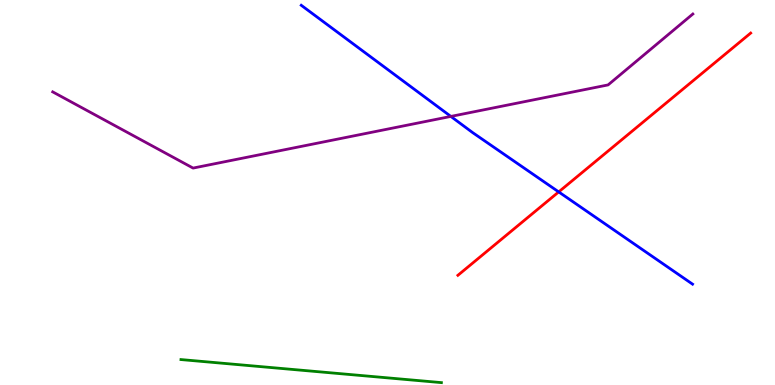[{'lines': ['blue', 'red'], 'intersections': [{'x': 7.21, 'y': 5.02}]}, {'lines': ['green', 'red'], 'intersections': []}, {'lines': ['purple', 'red'], 'intersections': []}, {'lines': ['blue', 'green'], 'intersections': []}, {'lines': ['blue', 'purple'], 'intersections': [{'x': 5.82, 'y': 6.98}]}, {'lines': ['green', 'purple'], 'intersections': []}]